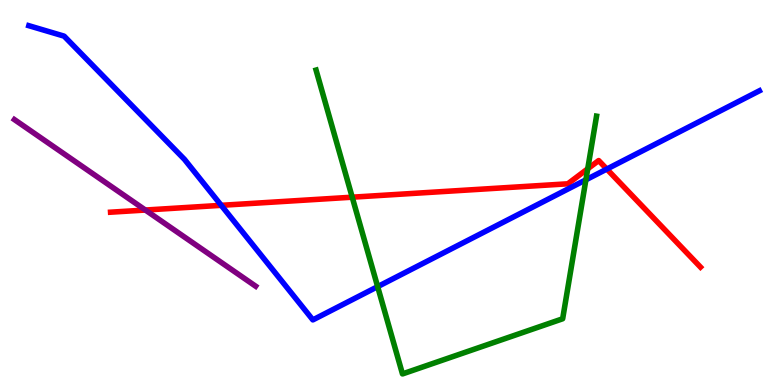[{'lines': ['blue', 'red'], 'intersections': [{'x': 2.85, 'y': 4.67}, {'x': 7.83, 'y': 5.61}]}, {'lines': ['green', 'red'], 'intersections': [{'x': 4.54, 'y': 4.88}, {'x': 7.58, 'y': 5.62}]}, {'lines': ['purple', 'red'], 'intersections': [{'x': 1.88, 'y': 4.54}]}, {'lines': ['blue', 'green'], 'intersections': [{'x': 4.87, 'y': 2.55}, {'x': 7.56, 'y': 5.33}]}, {'lines': ['blue', 'purple'], 'intersections': []}, {'lines': ['green', 'purple'], 'intersections': []}]